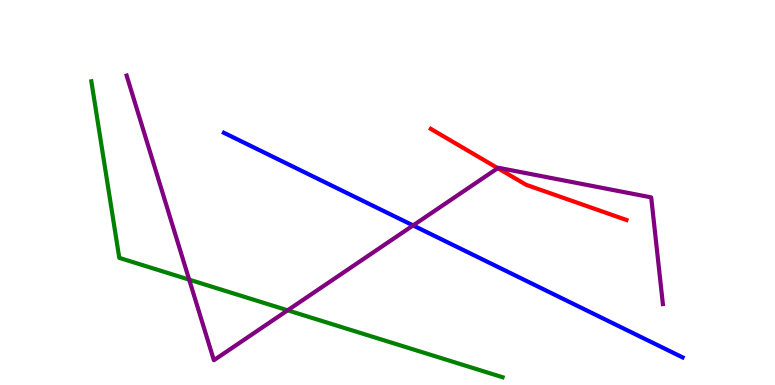[{'lines': ['blue', 'red'], 'intersections': []}, {'lines': ['green', 'red'], 'intersections': []}, {'lines': ['purple', 'red'], 'intersections': [{'x': 6.42, 'y': 5.63}]}, {'lines': ['blue', 'green'], 'intersections': []}, {'lines': ['blue', 'purple'], 'intersections': [{'x': 5.33, 'y': 4.14}]}, {'lines': ['green', 'purple'], 'intersections': [{'x': 2.44, 'y': 2.74}, {'x': 3.71, 'y': 1.94}]}]